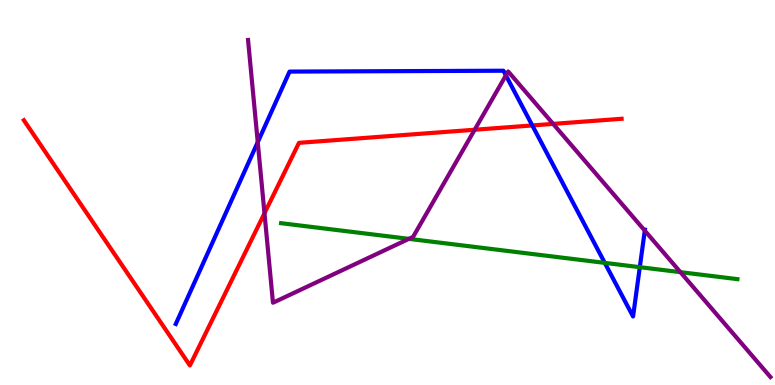[{'lines': ['blue', 'red'], 'intersections': [{'x': 6.87, 'y': 6.74}]}, {'lines': ['green', 'red'], 'intersections': []}, {'lines': ['purple', 'red'], 'intersections': [{'x': 3.41, 'y': 4.46}, {'x': 6.12, 'y': 6.63}, {'x': 7.14, 'y': 6.78}]}, {'lines': ['blue', 'green'], 'intersections': [{'x': 7.8, 'y': 3.17}, {'x': 8.26, 'y': 3.06}]}, {'lines': ['blue', 'purple'], 'intersections': [{'x': 3.33, 'y': 6.31}, {'x': 6.53, 'y': 8.04}, {'x': 8.32, 'y': 4.01}]}, {'lines': ['green', 'purple'], 'intersections': [{'x': 5.28, 'y': 3.8}, {'x': 8.78, 'y': 2.93}]}]